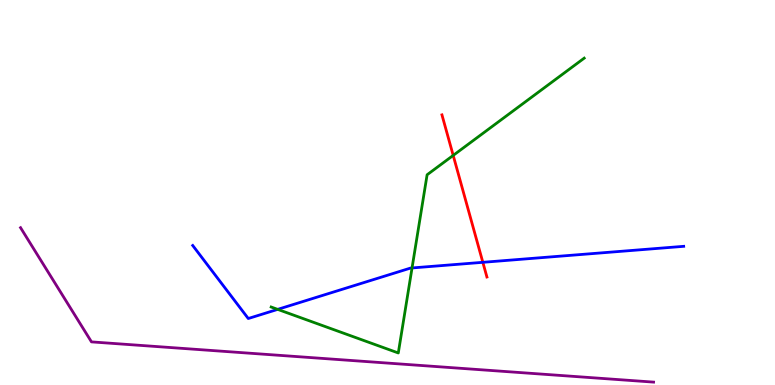[{'lines': ['blue', 'red'], 'intersections': [{'x': 6.23, 'y': 3.19}]}, {'lines': ['green', 'red'], 'intersections': [{'x': 5.85, 'y': 5.96}]}, {'lines': ['purple', 'red'], 'intersections': []}, {'lines': ['blue', 'green'], 'intersections': [{'x': 3.58, 'y': 1.96}, {'x': 5.32, 'y': 3.04}]}, {'lines': ['blue', 'purple'], 'intersections': []}, {'lines': ['green', 'purple'], 'intersections': []}]